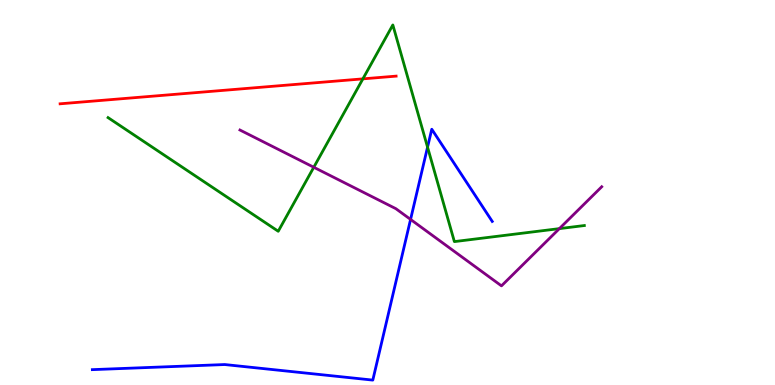[{'lines': ['blue', 'red'], 'intersections': []}, {'lines': ['green', 'red'], 'intersections': [{'x': 4.68, 'y': 7.95}]}, {'lines': ['purple', 'red'], 'intersections': []}, {'lines': ['blue', 'green'], 'intersections': [{'x': 5.52, 'y': 6.18}]}, {'lines': ['blue', 'purple'], 'intersections': [{'x': 5.3, 'y': 4.3}]}, {'lines': ['green', 'purple'], 'intersections': [{'x': 4.05, 'y': 5.66}, {'x': 7.22, 'y': 4.06}]}]